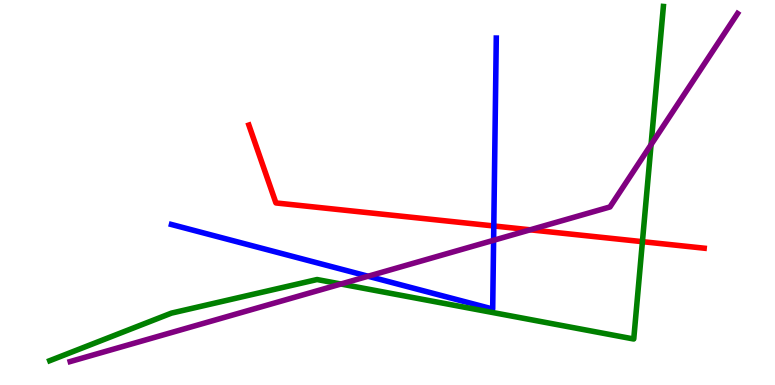[{'lines': ['blue', 'red'], 'intersections': [{'x': 6.37, 'y': 4.13}]}, {'lines': ['green', 'red'], 'intersections': [{'x': 8.29, 'y': 3.72}]}, {'lines': ['purple', 'red'], 'intersections': [{'x': 6.84, 'y': 4.03}]}, {'lines': ['blue', 'green'], 'intersections': []}, {'lines': ['blue', 'purple'], 'intersections': [{'x': 4.75, 'y': 2.82}, {'x': 6.37, 'y': 3.76}]}, {'lines': ['green', 'purple'], 'intersections': [{'x': 4.4, 'y': 2.62}, {'x': 8.4, 'y': 6.24}]}]